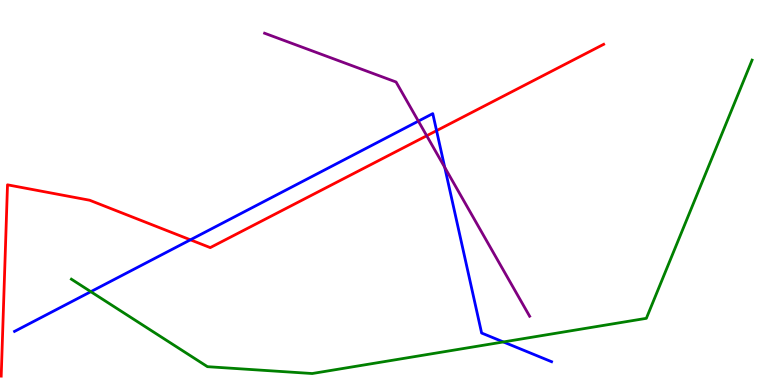[{'lines': ['blue', 'red'], 'intersections': [{'x': 2.46, 'y': 3.77}, {'x': 5.63, 'y': 6.61}]}, {'lines': ['green', 'red'], 'intersections': []}, {'lines': ['purple', 'red'], 'intersections': [{'x': 5.51, 'y': 6.47}]}, {'lines': ['blue', 'green'], 'intersections': [{'x': 1.17, 'y': 2.42}, {'x': 6.5, 'y': 1.12}]}, {'lines': ['blue', 'purple'], 'intersections': [{'x': 5.4, 'y': 6.85}, {'x': 5.74, 'y': 5.65}]}, {'lines': ['green', 'purple'], 'intersections': []}]